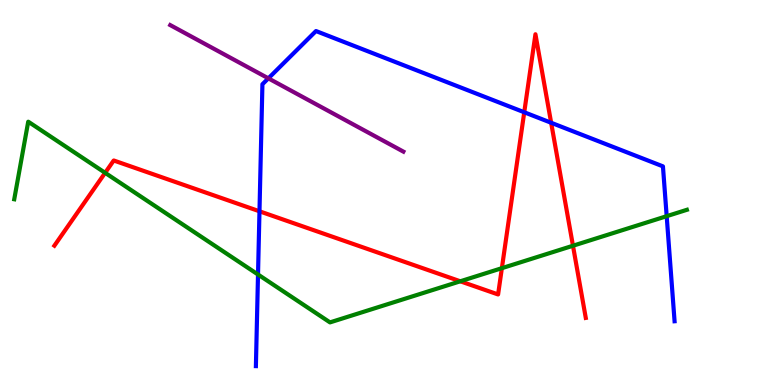[{'lines': ['blue', 'red'], 'intersections': [{'x': 3.35, 'y': 4.51}, {'x': 6.76, 'y': 7.08}, {'x': 7.11, 'y': 6.81}]}, {'lines': ['green', 'red'], 'intersections': [{'x': 1.36, 'y': 5.51}, {'x': 5.94, 'y': 2.69}, {'x': 6.48, 'y': 3.03}, {'x': 7.39, 'y': 3.62}]}, {'lines': ['purple', 'red'], 'intersections': []}, {'lines': ['blue', 'green'], 'intersections': [{'x': 3.33, 'y': 2.87}, {'x': 8.6, 'y': 4.38}]}, {'lines': ['blue', 'purple'], 'intersections': [{'x': 3.46, 'y': 7.97}]}, {'lines': ['green', 'purple'], 'intersections': []}]